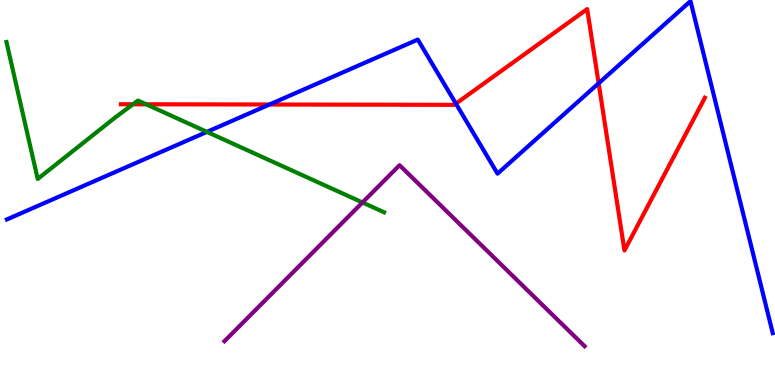[{'lines': ['blue', 'red'], 'intersections': [{'x': 3.48, 'y': 7.29}, {'x': 5.88, 'y': 7.31}, {'x': 7.72, 'y': 7.84}]}, {'lines': ['green', 'red'], 'intersections': [{'x': 1.72, 'y': 7.29}, {'x': 1.89, 'y': 7.29}]}, {'lines': ['purple', 'red'], 'intersections': []}, {'lines': ['blue', 'green'], 'intersections': [{'x': 2.67, 'y': 6.57}]}, {'lines': ['blue', 'purple'], 'intersections': []}, {'lines': ['green', 'purple'], 'intersections': [{'x': 4.68, 'y': 4.74}]}]